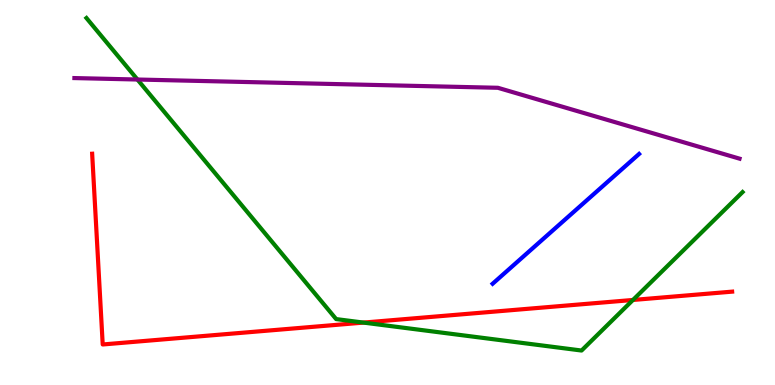[{'lines': ['blue', 'red'], 'intersections': []}, {'lines': ['green', 'red'], 'intersections': [{'x': 4.69, 'y': 1.62}, {'x': 8.17, 'y': 2.21}]}, {'lines': ['purple', 'red'], 'intersections': []}, {'lines': ['blue', 'green'], 'intersections': []}, {'lines': ['blue', 'purple'], 'intersections': []}, {'lines': ['green', 'purple'], 'intersections': [{'x': 1.77, 'y': 7.93}]}]